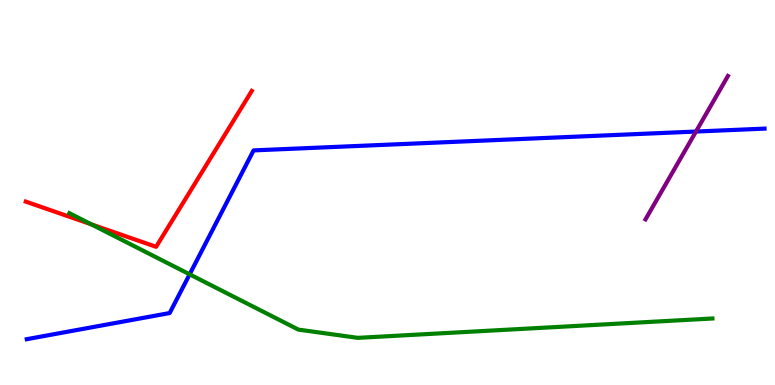[{'lines': ['blue', 'red'], 'intersections': []}, {'lines': ['green', 'red'], 'intersections': [{'x': 1.18, 'y': 4.17}]}, {'lines': ['purple', 'red'], 'intersections': []}, {'lines': ['blue', 'green'], 'intersections': [{'x': 2.45, 'y': 2.87}]}, {'lines': ['blue', 'purple'], 'intersections': [{'x': 8.98, 'y': 6.58}]}, {'lines': ['green', 'purple'], 'intersections': []}]